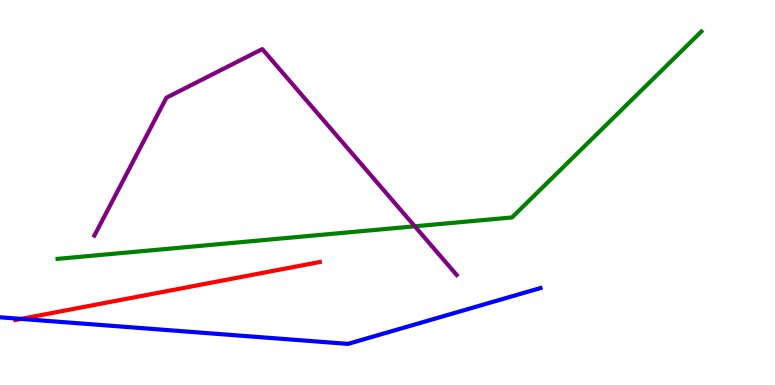[{'lines': ['blue', 'red'], 'intersections': [{'x': 0.273, 'y': 1.72}]}, {'lines': ['green', 'red'], 'intersections': []}, {'lines': ['purple', 'red'], 'intersections': []}, {'lines': ['blue', 'green'], 'intersections': []}, {'lines': ['blue', 'purple'], 'intersections': []}, {'lines': ['green', 'purple'], 'intersections': [{'x': 5.35, 'y': 4.12}]}]